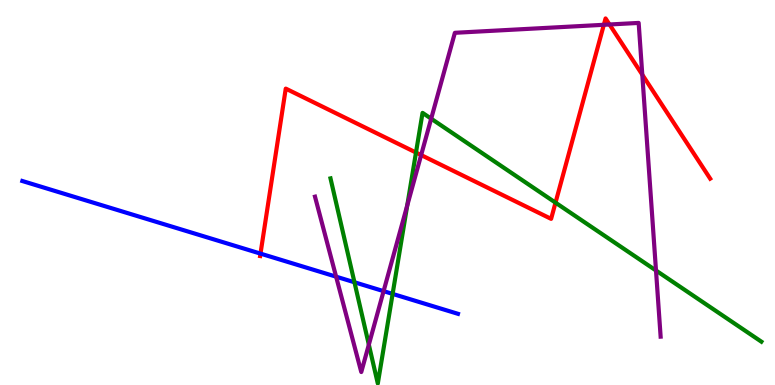[{'lines': ['blue', 'red'], 'intersections': [{'x': 3.36, 'y': 3.41}]}, {'lines': ['green', 'red'], 'intersections': [{'x': 5.37, 'y': 6.04}, {'x': 7.17, 'y': 4.74}]}, {'lines': ['purple', 'red'], 'intersections': [{'x': 5.43, 'y': 5.97}, {'x': 7.79, 'y': 9.36}, {'x': 7.86, 'y': 9.36}, {'x': 8.29, 'y': 8.06}]}, {'lines': ['blue', 'green'], 'intersections': [{'x': 4.57, 'y': 2.67}, {'x': 5.07, 'y': 2.37}]}, {'lines': ['blue', 'purple'], 'intersections': [{'x': 4.34, 'y': 2.81}, {'x': 4.95, 'y': 2.44}]}, {'lines': ['green', 'purple'], 'intersections': [{'x': 4.76, 'y': 1.05}, {'x': 5.25, 'y': 4.66}, {'x': 5.56, 'y': 6.92}, {'x': 8.46, 'y': 2.97}]}]